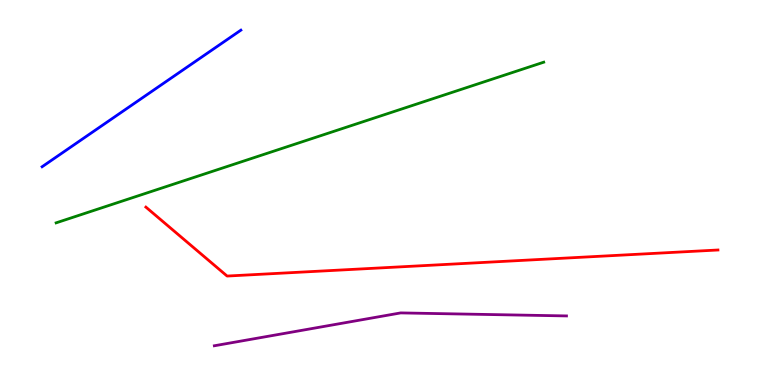[{'lines': ['blue', 'red'], 'intersections': []}, {'lines': ['green', 'red'], 'intersections': []}, {'lines': ['purple', 'red'], 'intersections': []}, {'lines': ['blue', 'green'], 'intersections': []}, {'lines': ['blue', 'purple'], 'intersections': []}, {'lines': ['green', 'purple'], 'intersections': []}]